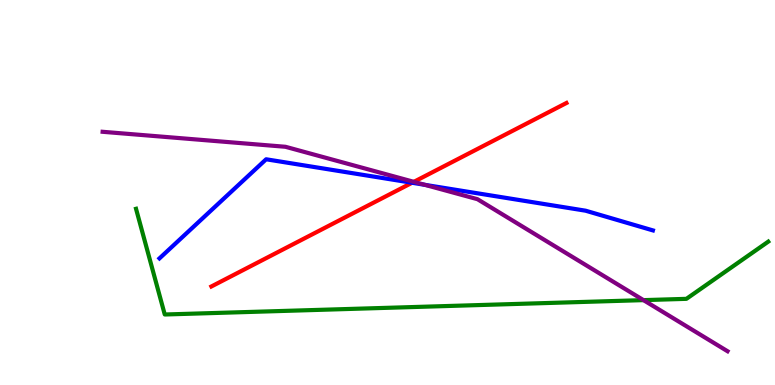[{'lines': ['blue', 'red'], 'intersections': [{'x': 5.32, 'y': 5.25}]}, {'lines': ['green', 'red'], 'intersections': []}, {'lines': ['purple', 'red'], 'intersections': [{'x': 5.34, 'y': 5.28}]}, {'lines': ['blue', 'green'], 'intersections': []}, {'lines': ['blue', 'purple'], 'intersections': [{'x': 5.48, 'y': 5.2}]}, {'lines': ['green', 'purple'], 'intersections': [{'x': 8.3, 'y': 2.2}]}]